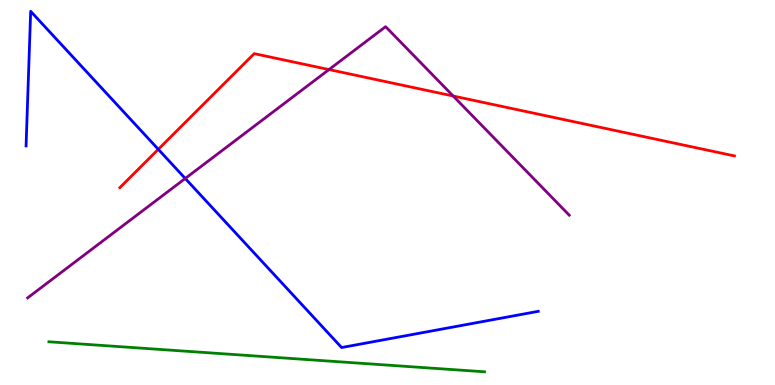[{'lines': ['blue', 'red'], 'intersections': [{'x': 2.04, 'y': 6.12}]}, {'lines': ['green', 'red'], 'intersections': []}, {'lines': ['purple', 'red'], 'intersections': [{'x': 4.25, 'y': 8.19}, {'x': 5.85, 'y': 7.51}]}, {'lines': ['blue', 'green'], 'intersections': []}, {'lines': ['blue', 'purple'], 'intersections': [{'x': 2.39, 'y': 5.36}]}, {'lines': ['green', 'purple'], 'intersections': []}]